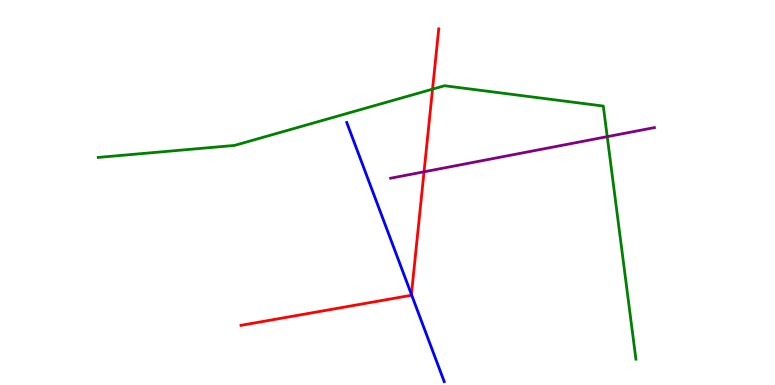[{'lines': ['blue', 'red'], 'intersections': [{'x': 5.31, 'y': 2.35}]}, {'lines': ['green', 'red'], 'intersections': [{'x': 5.58, 'y': 7.68}]}, {'lines': ['purple', 'red'], 'intersections': [{'x': 5.47, 'y': 5.54}]}, {'lines': ['blue', 'green'], 'intersections': []}, {'lines': ['blue', 'purple'], 'intersections': []}, {'lines': ['green', 'purple'], 'intersections': [{'x': 7.84, 'y': 6.45}]}]